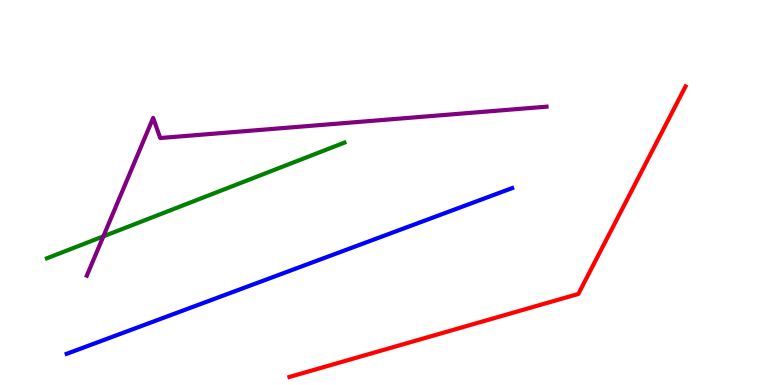[{'lines': ['blue', 'red'], 'intersections': []}, {'lines': ['green', 'red'], 'intersections': []}, {'lines': ['purple', 'red'], 'intersections': []}, {'lines': ['blue', 'green'], 'intersections': []}, {'lines': ['blue', 'purple'], 'intersections': []}, {'lines': ['green', 'purple'], 'intersections': [{'x': 1.33, 'y': 3.86}]}]